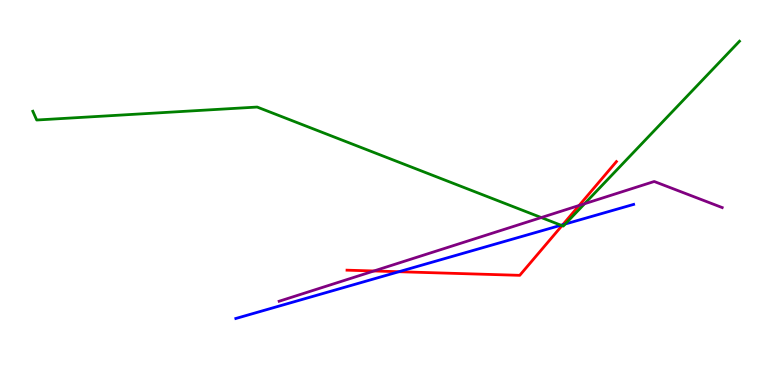[{'lines': ['blue', 'red'], 'intersections': [{'x': 5.15, 'y': 2.94}, {'x': 7.26, 'y': 4.16}]}, {'lines': ['green', 'red'], 'intersections': [{'x': 7.25, 'y': 4.14}]}, {'lines': ['purple', 'red'], 'intersections': [{'x': 4.83, 'y': 2.96}, {'x': 7.47, 'y': 4.66}]}, {'lines': ['blue', 'green'], 'intersections': [{'x': 7.24, 'y': 4.15}, {'x': 7.29, 'y': 4.18}]}, {'lines': ['blue', 'purple'], 'intersections': []}, {'lines': ['green', 'purple'], 'intersections': [{'x': 6.98, 'y': 4.35}, {'x': 7.54, 'y': 4.71}]}]